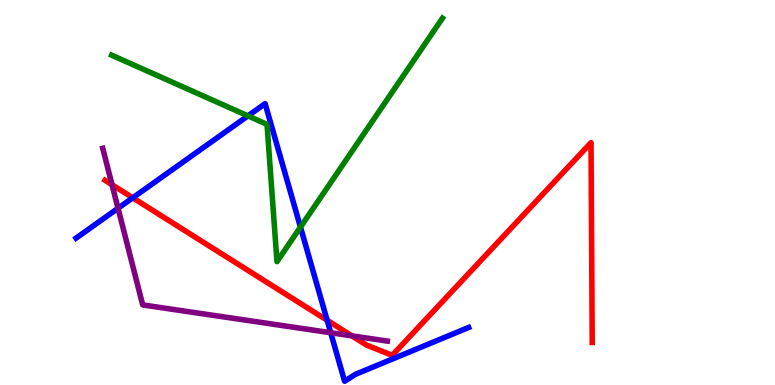[{'lines': ['blue', 'red'], 'intersections': [{'x': 1.71, 'y': 4.86}, {'x': 4.22, 'y': 1.68}]}, {'lines': ['green', 'red'], 'intersections': []}, {'lines': ['purple', 'red'], 'intersections': [{'x': 1.45, 'y': 5.2}, {'x': 4.54, 'y': 1.28}]}, {'lines': ['blue', 'green'], 'intersections': [{'x': 3.2, 'y': 6.99}, {'x': 3.88, 'y': 4.1}]}, {'lines': ['blue', 'purple'], 'intersections': [{'x': 1.52, 'y': 4.59}, {'x': 4.27, 'y': 1.36}]}, {'lines': ['green', 'purple'], 'intersections': []}]